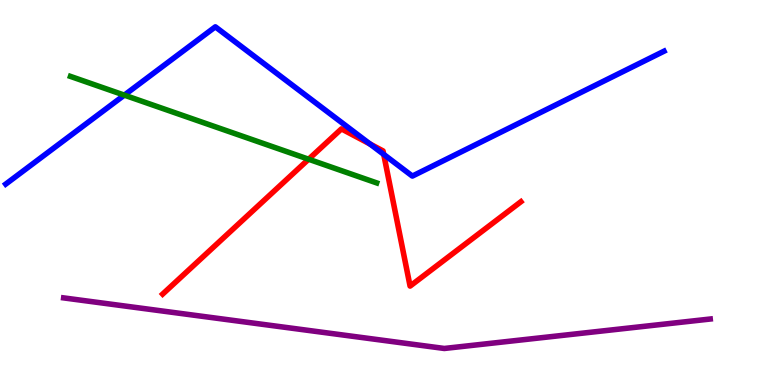[{'lines': ['blue', 'red'], 'intersections': [{'x': 4.77, 'y': 6.26}, {'x': 4.95, 'y': 5.99}]}, {'lines': ['green', 'red'], 'intersections': [{'x': 3.98, 'y': 5.86}]}, {'lines': ['purple', 'red'], 'intersections': []}, {'lines': ['blue', 'green'], 'intersections': [{'x': 1.6, 'y': 7.53}]}, {'lines': ['blue', 'purple'], 'intersections': []}, {'lines': ['green', 'purple'], 'intersections': []}]